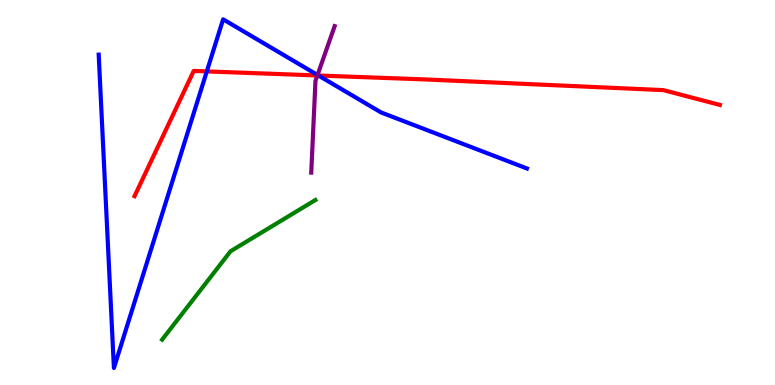[{'lines': ['blue', 'red'], 'intersections': [{'x': 2.67, 'y': 8.15}, {'x': 4.11, 'y': 8.04}]}, {'lines': ['green', 'red'], 'intersections': []}, {'lines': ['purple', 'red'], 'intersections': [{'x': 4.1, 'y': 8.04}]}, {'lines': ['blue', 'green'], 'intersections': []}, {'lines': ['blue', 'purple'], 'intersections': [{'x': 4.1, 'y': 8.05}]}, {'lines': ['green', 'purple'], 'intersections': []}]